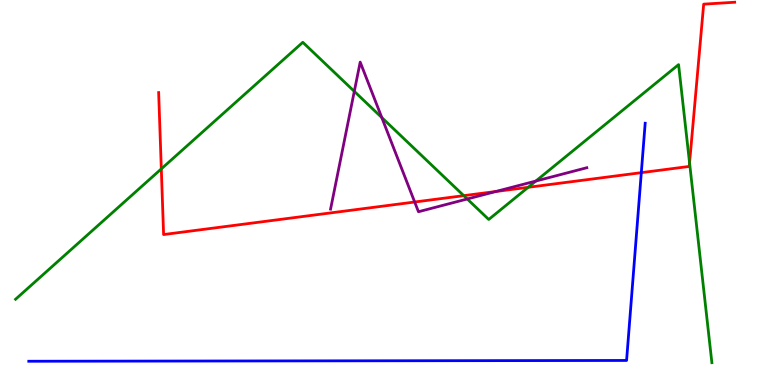[{'lines': ['blue', 'red'], 'intersections': [{'x': 8.27, 'y': 5.52}]}, {'lines': ['green', 'red'], 'intersections': [{'x': 2.08, 'y': 5.61}, {'x': 5.98, 'y': 4.92}, {'x': 6.82, 'y': 5.13}, {'x': 8.9, 'y': 5.77}]}, {'lines': ['purple', 'red'], 'intersections': [{'x': 5.35, 'y': 4.75}, {'x': 6.4, 'y': 5.03}]}, {'lines': ['blue', 'green'], 'intersections': []}, {'lines': ['blue', 'purple'], 'intersections': []}, {'lines': ['green', 'purple'], 'intersections': [{'x': 4.57, 'y': 7.63}, {'x': 4.93, 'y': 6.95}, {'x': 6.03, 'y': 4.83}, {'x': 6.91, 'y': 5.3}]}]